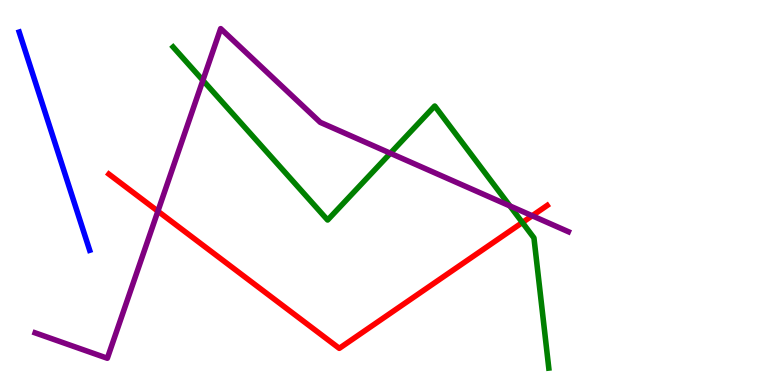[{'lines': ['blue', 'red'], 'intersections': []}, {'lines': ['green', 'red'], 'intersections': [{'x': 6.74, 'y': 4.22}]}, {'lines': ['purple', 'red'], 'intersections': [{'x': 2.04, 'y': 4.51}, {'x': 6.87, 'y': 4.4}]}, {'lines': ['blue', 'green'], 'intersections': []}, {'lines': ['blue', 'purple'], 'intersections': []}, {'lines': ['green', 'purple'], 'intersections': [{'x': 2.62, 'y': 7.91}, {'x': 5.04, 'y': 6.02}, {'x': 6.58, 'y': 4.65}]}]